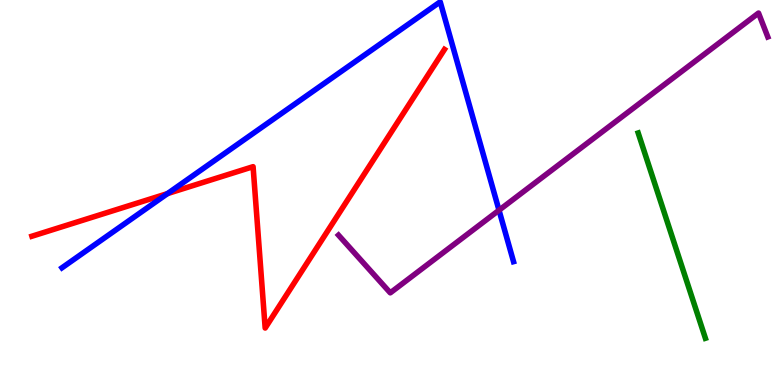[{'lines': ['blue', 'red'], 'intersections': [{'x': 2.16, 'y': 4.97}]}, {'lines': ['green', 'red'], 'intersections': []}, {'lines': ['purple', 'red'], 'intersections': []}, {'lines': ['blue', 'green'], 'intersections': []}, {'lines': ['blue', 'purple'], 'intersections': [{'x': 6.44, 'y': 4.54}]}, {'lines': ['green', 'purple'], 'intersections': []}]